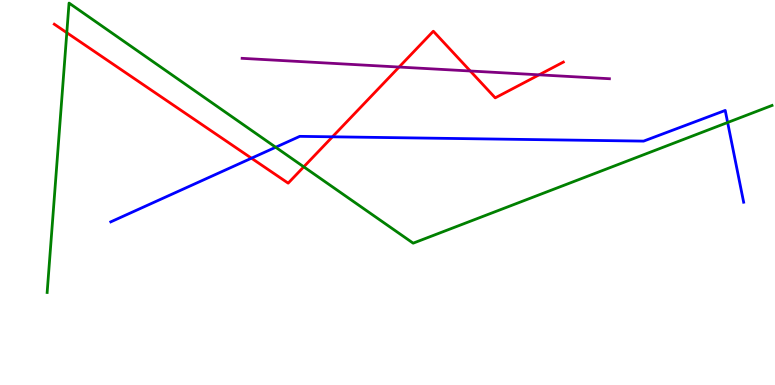[{'lines': ['blue', 'red'], 'intersections': [{'x': 3.24, 'y': 5.89}, {'x': 4.29, 'y': 6.45}]}, {'lines': ['green', 'red'], 'intersections': [{'x': 0.862, 'y': 9.15}, {'x': 3.92, 'y': 5.67}]}, {'lines': ['purple', 'red'], 'intersections': [{'x': 5.15, 'y': 8.26}, {'x': 6.07, 'y': 8.16}, {'x': 6.96, 'y': 8.06}]}, {'lines': ['blue', 'green'], 'intersections': [{'x': 3.56, 'y': 6.18}, {'x': 9.39, 'y': 6.82}]}, {'lines': ['blue', 'purple'], 'intersections': []}, {'lines': ['green', 'purple'], 'intersections': []}]